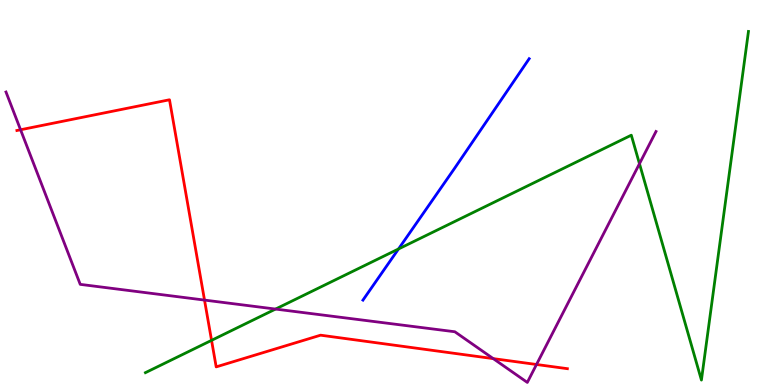[{'lines': ['blue', 'red'], 'intersections': []}, {'lines': ['green', 'red'], 'intersections': [{'x': 2.73, 'y': 1.16}]}, {'lines': ['purple', 'red'], 'intersections': [{'x': 0.265, 'y': 6.63}, {'x': 2.64, 'y': 2.21}, {'x': 6.36, 'y': 0.685}, {'x': 6.92, 'y': 0.533}]}, {'lines': ['blue', 'green'], 'intersections': [{'x': 5.14, 'y': 3.53}]}, {'lines': ['blue', 'purple'], 'intersections': []}, {'lines': ['green', 'purple'], 'intersections': [{'x': 3.56, 'y': 1.97}, {'x': 8.25, 'y': 5.75}]}]